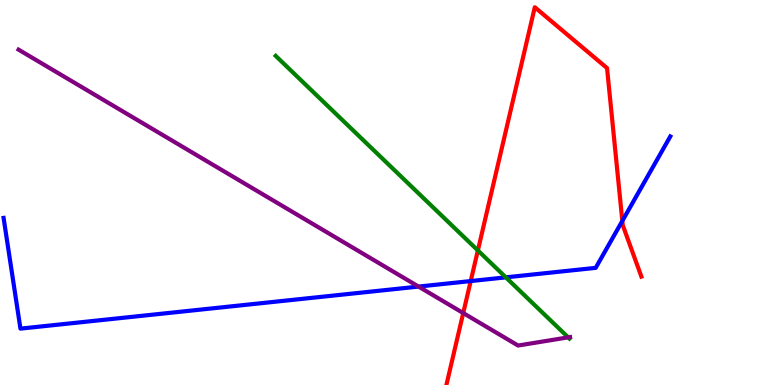[{'lines': ['blue', 'red'], 'intersections': [{'x': 6.07, 'y': 2.7}, {'x': 8.03, 'y': 4.26}]}, {'lines': ['green', 'red'], 'intersections': [{'x': 6.17, 'y': 3.49}]}, {'lines': ['purple', 'red'], 'intersections': [{'x': 5.98, 'y': 1.87}]}, {'lines': ['blue', 'green'], 'intersections': [{'x': 6.53, 'y': 2.8}]}, {'lines': ['blue', 'purple'], 'intersections': [{'x': 5.4, 'y': 2.56}]}, {'lines': ['green', 'purple'], 'intersections': [{'x': 7.33, 'y': 1.24}]}]